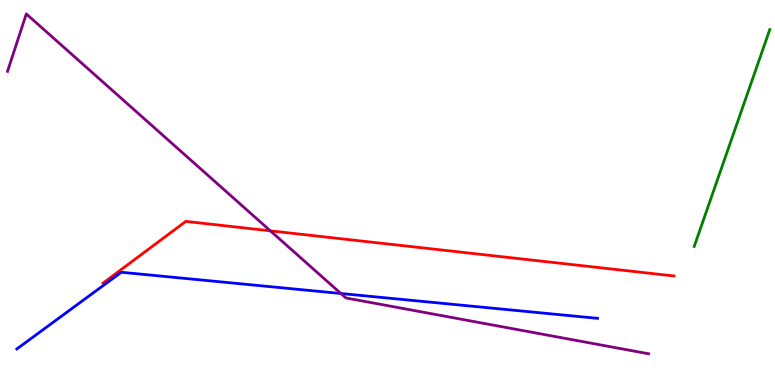[{'lines': ['blue', 'red'], 'intersections': []}, {'lines': ['green', 'red'], 'intersections': []}, {'lines': ['purple', 'red'], 'intersections': [{'x': 3.49, 'y': 4.0}]}, {'lines': ['blue', 'green'], 'intersections': []}, {'lines': ['blue', 'purple'], 'intersections': [{'x': 4.4, 'y': 2.38}]}, {'lines': ['green', 'purple'], 'intersections': []}]